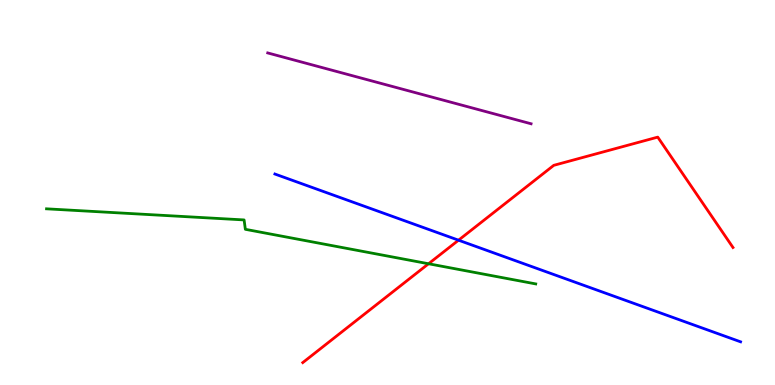[{'lines': ['blue', 'red'], 'intersections': [{'x': 5.92, 'y': 3.76}]}, {'lines': ['green', 'red'], 'intersections': [{'x': 5.53, 'y': 3.15}]}, {'lines': ['purple', 'red'], 'intersections': []}, {'lines': ['blue', 'green'], 'intersections': []}, {'lines': ['blue', 'purple'], 'intersections': []}, {'lines': ['green', 'purple'], 'intersections': []}]